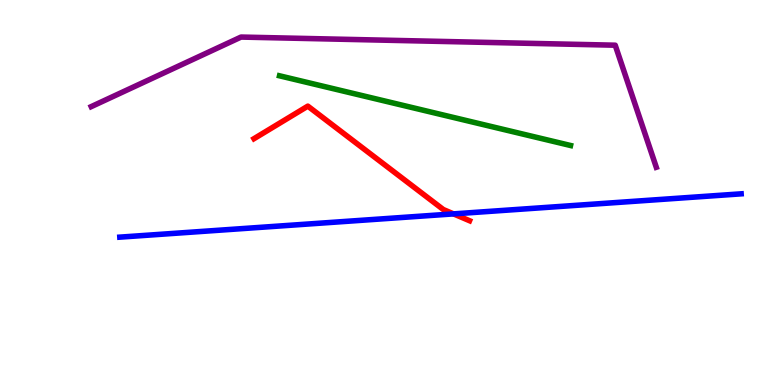[{'lines': ['blue', 'red'], 'intersections': [{'x': 5.85, 'y': 4.44}]}, {'lines': ['green', 'red'], 'intersections': []}, {'lines': ['purple', 'red'], 'intersections': []}, {'lines': ['blue', 'green'], 'intersections': []}, {'lines': ['blue', 'purple'], 'intersections': []}, {'lines': ['green', 'purple'], 'intersections': []}]